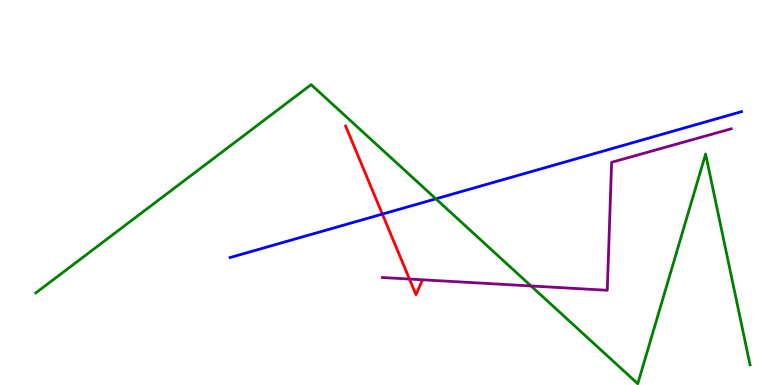[{'lines': ['blue', 'red'], 'intersections': [{'x': 4.93, 'y': 4.44}]}, {'lines': ['green', 'red'], 'intersections': []}, {'lines': ['purple', 'red'], 'intersections': [{'x': 5.28, 'y': 2.75}]}, {'lines': ['blue', 'green'], 'intersections': [{'x': 5.62, 'y': 4.84}]}, {'lines': ['blue', 'purple'], 'intersections': []}, {'lines': ['green', 'purple'], 'intersections': [{'x': 6.85, 'y': 2.57}]}]